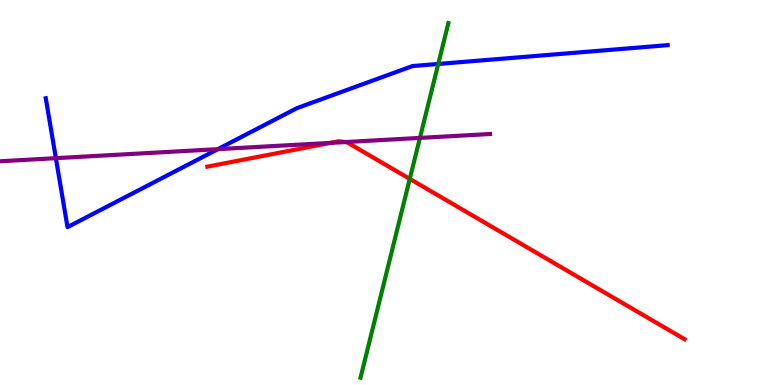[{'lines': ['blue', 'red'], 'intersections': []}, {'lines': ['green', 'red'], 'intersections': [{'x': 5.29, 'y': 5.35}]}, {'lines': ['purple', 'red'], 'intersections': [{'x': 4.26, 'y': 6.29}, {'x': 4.46, 'y': 6.31}]}, {'lines': ['blue', 'green'], 'intersections': [{'x': 5.65, 'y': 8.34}]}, {'lines': ['blue', 'purple'], 'intersections': [{'x': 0.721, 'y': 5.89}, {'x': 2.81, 'y': 6.13}]}, {'lines': ['green', 'purple'], 'intersections': [{'x': 5.42, 'y': 6.42}]}]